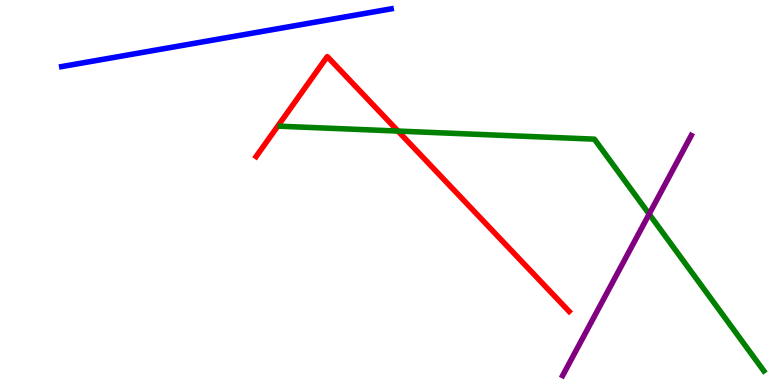[{'lines': ['blue', 'red'], 'intersections': []}, {'lines': ['green', 'red'], 'intersections': [{'x': 5.14, 'y': 6.6}]}, {'lines': ['purple', 'red'], 'intersections': []}, {'lines': ['blue', 'green'], 'intersections': []}, {'lines': ['blue', 'purple'], 'intersections': []}, {'lines': ['green', 'purple'], 'intersections': [{'x': 8.38, 'y': 4.44}]}]